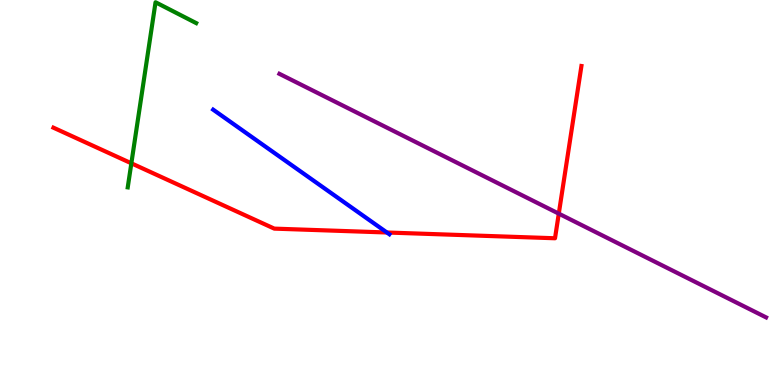[{'lines': ['blue', 'red'], 'intersections': [{'x': 4.99, 'y': 3.96}]}, {'lines': ['green', 'red'], 'intersections': [{'x': 1.69, 'y': 5.76}]}, {'lines': ['purple', 'red'], 'intersections': [{'x': 7.21, 'y': 4.45}]}, {'lines': ['blue', 'green'], 'intersections': []}, {'lines': ['blue', 'purple'], 'intersections': []}, {'lines': ['green', 'purple'], 'intersections': []}]